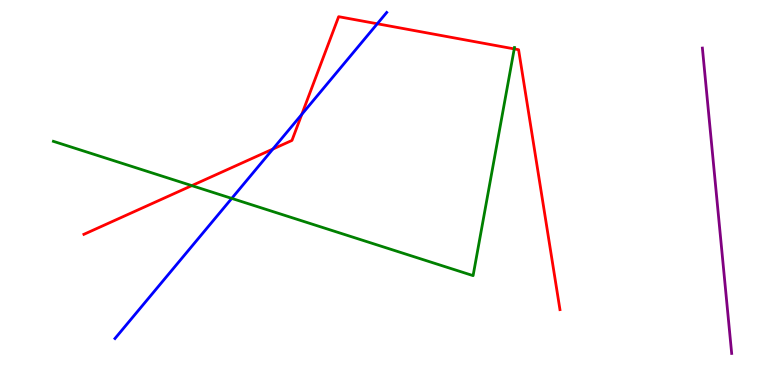[{'lines': ['blue', 'red'], 'intersections': [{'x': 3.52, 'y': 6.13}, {'x': 3.89, 'y': 7.03}, {'x': 4.87, 'y': 9.38}]}, {'lines': ['green', 'red'], 'intersections': [{'x': 2.48, 'y': 5.18}, {'x': 6.64, 'y': 8.73}]}, {'lines': ['purple', 'red'], 'intersections': []}, {'lines': ['blue', 'green'], 'intersections': [{'x': 2.99, 'y': 4.85}]}, {'lines': ['blue', 'purple'], 'intersections': []}, {'lines': ['green', 'purple'], 'intersections': []}]